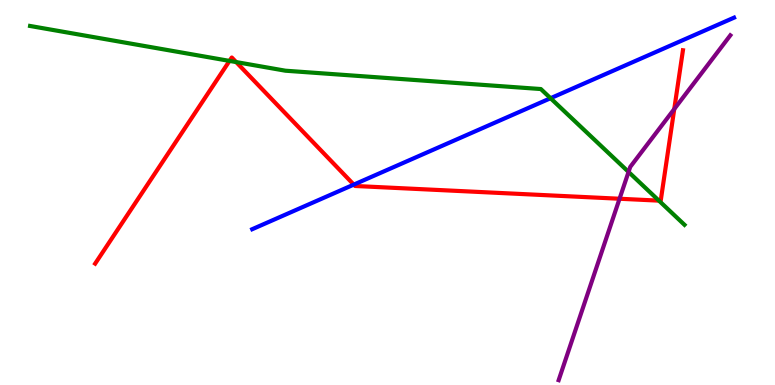[{'lines': ['blue', 'red'], 'intersections': [{'x': 4.56, 'y': 5.2}]}, {'lines': ['green', 'red'], 'intersections': [{'x': 2.96, 'y': 8.42}, {'x': 3.05, 'y': 8.39}, {'x': 8.5, 'y': 4.79}]}, {'lines': ['purple', 'red'], 'intersections': [{'x': 7.99, 'y': 4.84}, {'x': 8.7, 'y': 7.17}]}, {'lines': ['blue', 'green'], 'intersections': [{'x': 7.1, 'y': 7.45}]}, {'lines': ['blue', 'purple'], 'intersections': []}, {'lines': ['green', 'purple'], 'intersections': [{'x': 8.11, 'y': 5.53}]}]